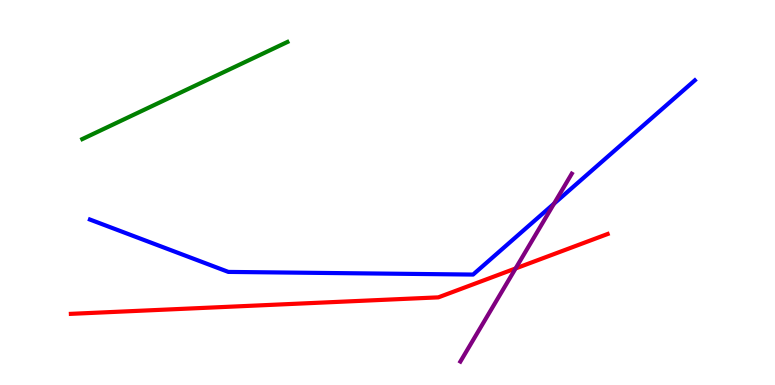[{'lines': ['blue', 'red'], 'intersections': []}, {'lines': ['green', 'red'], 'intersections': []}, {'lines': ['purple', 'red'], 'intersections': [{'x': 6.65, 'y': 3.03}]}, {'lines': ['blue', 'green'], 'intersections': []}, {'lines': ['blue', 'purple'], 'intersections': [{'x': 7.15, 'y': 4.71}]}, {'lines': ['green', 'purple'], 'intersections': []}]